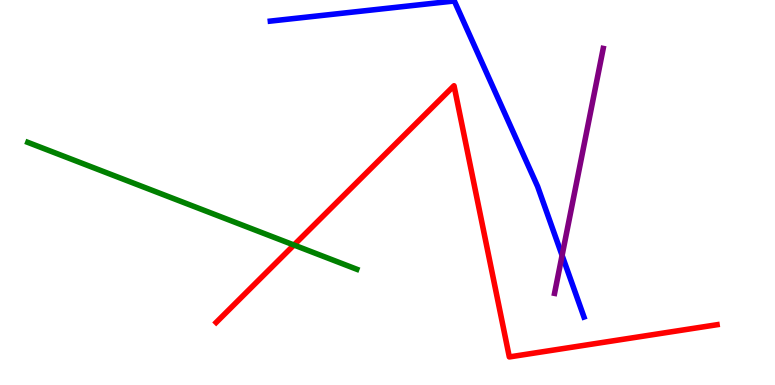[{'lines': ['blue', 'red'], 'intersections': []}, {'lines': ['green', 'red'], 'intersections': [{'x': 3.79, 'y': 3.64}]}, {'lines': ['purple', 'red'], 'intersections': []}, {'lines': ['blue', 'green'], 'intersections': []}, {'lines': ['blue', 'purple'], 'intersections': [{'x': 7.25, 'y': 3.37}]}, {'lines': ['green', 'purple'], 'intersections': []}]